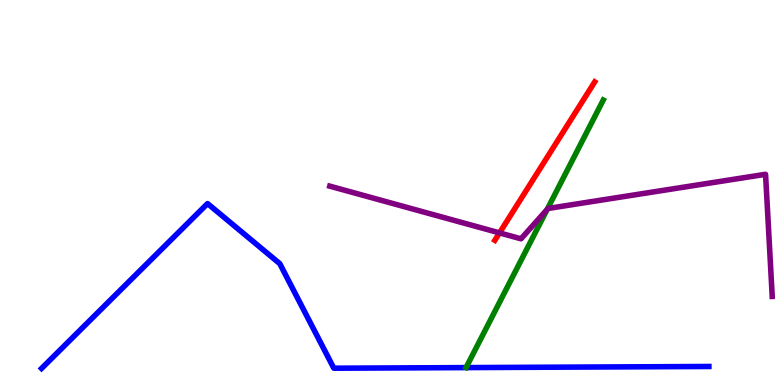[{'lines': ['blue', 'red'], 'intersections': []}, {'lines': ['green', 'red'], 'intersections': []}, {'lines': ['purple', 'red'], 'intersections': [{'x': 6.45, 'y': 3.95}]}, {'lines': ['blue', 'green'], 'intersections': []}, {'lines': ['blue', 'purple'], 'intersections': []}, {'lines': ['green', 'purple'], 'intersections': [{'x': 7.06, 'y': 4.56}]}]